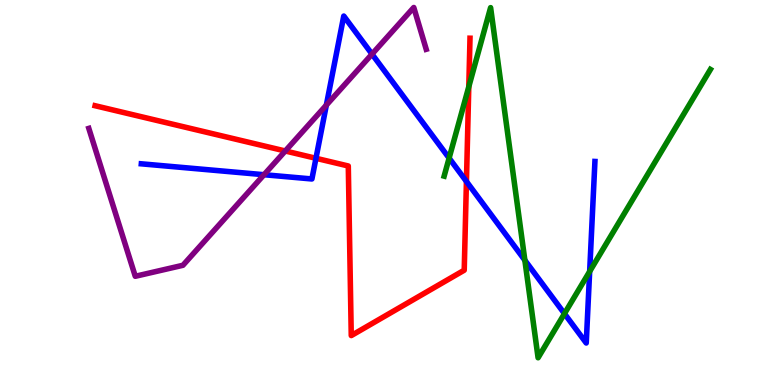[{'lines': ['blue', 'red'], 'intersections': [{'x': 4.08, 'y': 5.89}, {'x': 6.02, 'y': 5.29}]}, {'lines': ['green', 'red'], 'intersections': [{'x': 6.05, 'y': 7.75}]}, {'lines': ['purple', 'red'], 'intersections': [{'x': 3.68, 'y': 6.08}]}, {'lines': ['blue', 'green'], 'intersections': [{'x': 5.8, 'y': 5.89}, {'x': 6.77, 'y': 3.24}, {'x': 7.28, 'y': 1.85}, {'x': 7.61, 'y': 2.95}]}, {'lines': ['blue', 'purple'], 'intersections': [{'x': 3.41, 'y': 5.46}, {'x': 4.21, 'y': 7.27}, {'x': 4.8, 'y': 8.59}]}, {'lines': ['green', 'purple'], 'intersections': []}]